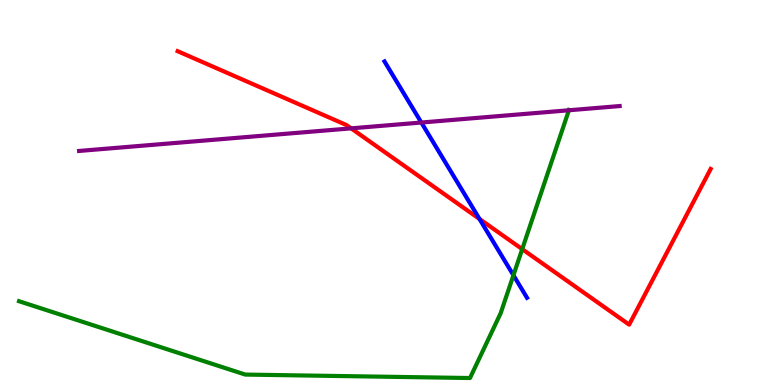[{'lines': ['blue', 'red'], 'intersections': [{'x': 6.19, 'y': 4.31}]}, {'lines': ['green', 'red'], 'intersections': [{'x': 6.74, 'y': 3.53}]}, {'lines': ['purple', 'red'], 'intersections': [{'x': 4.53, 'y': 6.67}]}, {'lines': ['blue', 'green'], 'intersections': [{'x': 6.62, 'y': 2.85}]}, {'lines': ['blue', 'purple'], 'intersections': [{'x': 5.44, 'y': 6.82}]}, {'lines': ['green', 'purple'], 'intersections': [{'x': 7.34, 'y': 7.14}]}]